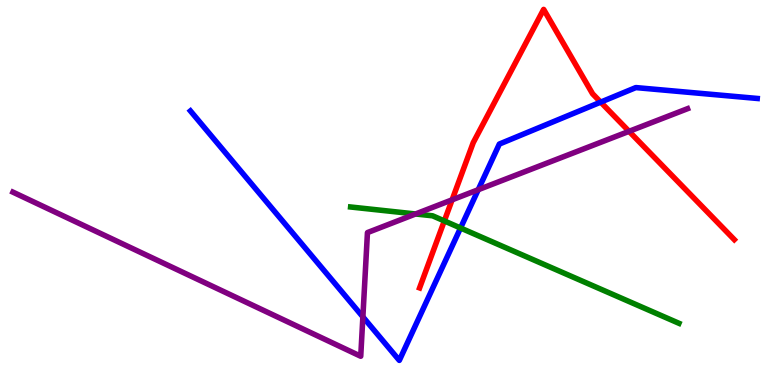[{'lines': ['blue', 'red'], 'intersections': [{'x': 7.75, 'y': 7.35}]}, {'lines': ['green', 'red'], 'intersections': [{'x': 5.73, 'y': 4.26}]}, {'lines': ['purple', 'red'], 'intersections': [{'x': 5.83, 'y': 4.81}, {'x': 8.12, 'y': 6.59}]}, {'lines': ['blue', 'green'], 'intersections': [{'x': 5.94, 'y': 4.08}]}, {'lines': ['blue', 'purple'], 'intersections': [{'x': 4.68, 'y': 1.77}, {'x': 6.17, 'y': 5.07}]}, {'lines': ['green', 'purple'], 'intersections': [{'x': 5.36, 'y': 4.44}]}]